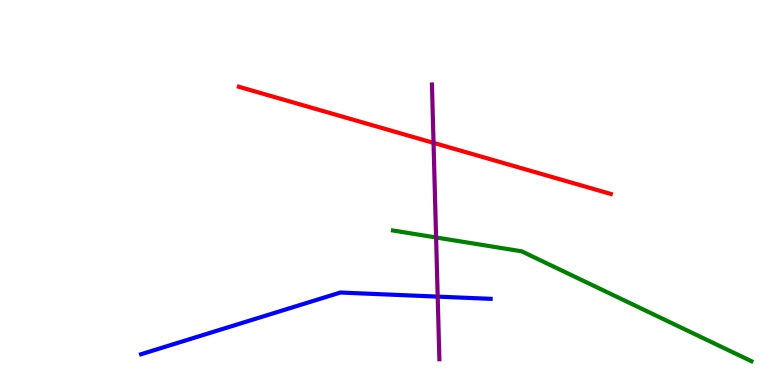[{'lines': ['blue', 'red'], 'intersections': []}, {'lines': ['green', 'red'], 'intersections': []}, {'lines': ['purple', 'red'], 'intersections': [{'x': 5.59, 'y': 6.29}]}, {'lines': ['blue', 'green'], 'intersections': []}, {'lines': ['blue', 'purple'], 'intersections': [{'x': 5.65, 'y': 2.3}]}, {'lines': ['green', 'purple'], 'intersections': [{'x': 5.63, 'y': 3.83}]}]